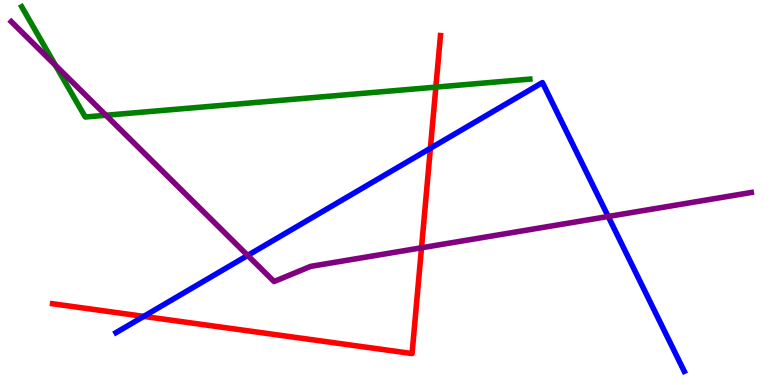[{'lines': ['blue', 'red'], 'intersections': [{'x': 1.85, 'y': 1.78}, {'x': 5.55, 'y': 6.15}]}, {'lines': ['green', 'red'], 'intersections': [{'x': 5.62, 'y': 7.74}]}, {'lines': ['purple', 'red'], 'intersections': [{'x': 5.44, 'y': 3.56}]}, {'lines': ['blue', 'green'], 'intersections': []}, {'lines': ['blue', 'purple'], 'intersections': [{'x': 3.2, 'y': 3.37}, {'x': 7.85, 'y': 4.38}]}, {'lines': ['green', 'purple'], 'intersections': [{'x': 0.716, 'y': 8.3}, {'x': 1.37, 'y': 7.01}]}]